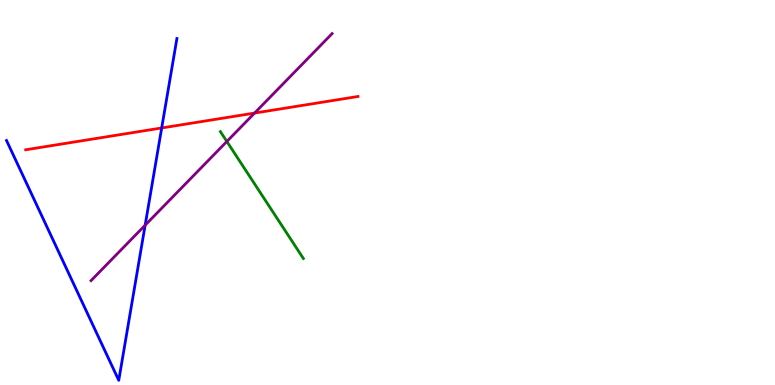[{'lines': ['blue', 'red'], 'intersections': [{'x': 2.09, 'y': 6.68}]}, {'lines': ['green', 'red'], 'intersections': []}, {'lines': ['purple', 'red'], 'intersections': [{'x': 3.28, 'y': 7.06}]}, {'lines': ['blue', 'green'], 'intersections': []}, {'lines': ['blue', 'purple'], 'intersections': [{'x': 1.87, 'y': 4.15}]}, {'lines': ['green', 'purple'], 'intersections': [{'x': 2.93, 'y': 6.33}]}]